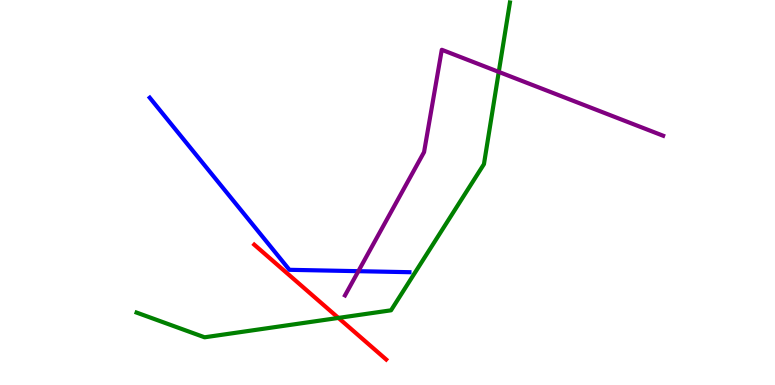[{'lines': ['blue', 'red'], 'intersections': []}, {'lines': ['green', 'red'], 'intersections': [{'x': 4.37, 'y': 1.74}]}, {'lines': ['purple', 'red'], 'intersections': []}, {'lines': ['blue', 'green'], 'intersections': []}, {'lines': ['blue', 'purple'], 'intersections': [{'x': 4.62, 'y': 2.96}]}, {'lines': ['green', 'purple'], 'intersections': [{'x': 6.44, 'y': 8.13}]}]